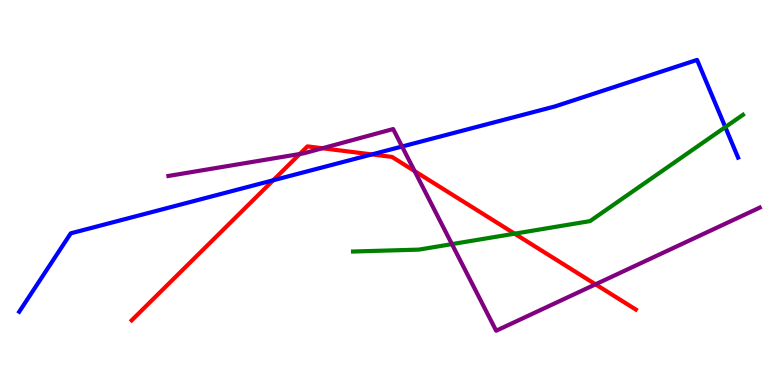[{'lines': ['blue', 'red'], 'intersections': [{'x': 3.53, 'y': 5.32}, {'x': 4.8, 'y': 5.99}]}, {'lines': ['green', 'red'], 'intersections': [{'x': 6.64, 'y': 3.93}]}, {'lines': ['purple', 'red'], 'intersections': [{'x': 3.87, 'y': 6.0}, {'x': 4.16, 'y': 6.15}, {'x': 5.35, 'y': 5.56}, {'x': 7.68, 'y': 2.62}]}, {'lines': ['blue', 'green'], 'intersections': [{'x': 9.36, 'y': 6.7}]}, {'lines': ['blue', 'purple'], 'intersections': [{'x': 5.19, 'y': 6.19}]}, {'lines': ['green', 'purple'], 'intersections': [{'x': 5.83, 'y': 3.66}]}]